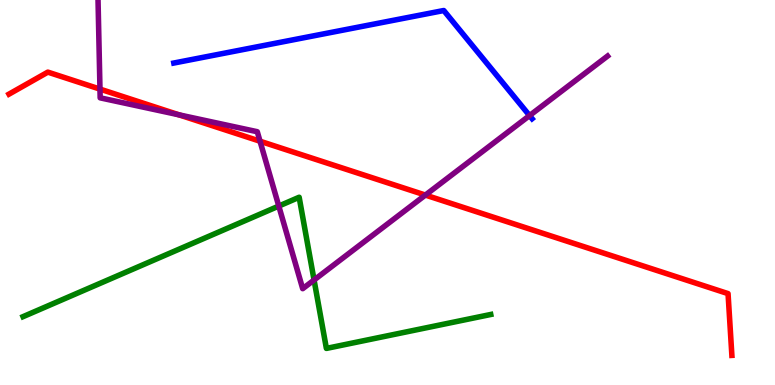[{'lines': ['blue', 'red'], 'intersections': []}, {'lines': ['green', 'red'], 'intersections': []}, {'lines': ['purple', 'red'], 'intersections': [{'x': 1.29, 'y': 7.69}, {'x': 2.31, 'y': 7.02}, {'x': 3.36, 'y': 6.33}, {'x': 5.49, 'y': 4.93}]}, {'lines': ['blue', 'green'], 'intersections': []}, {'lines': ['blue', 'purple'], 'intersections': [{'x': 6.83, 'y': 7.0}]}, {'lines': ['green', 'purple'], 'intersections': [{'x': 3.6, 'y': 4.65}, {'x': 4.05, 'y': 2.73}]}]